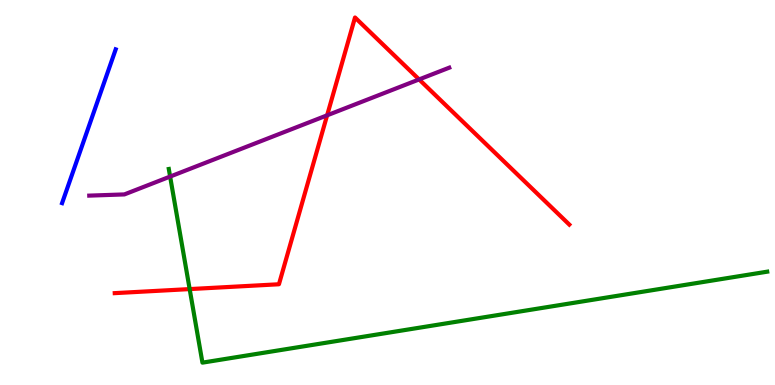[{'lines': ['blue', 'red'], 'intersections': []}, {'lines': ['green', 'red'], 'intersections': [{'x': 2.45, 'y': 2.49}]}, {'lines': ['purple', 'red'], 'intersections': [{'x': 4.22, 'y': 7.0}, {'x': 5.41, 'y': 7.94}]}, {'lines': ['blue', 'green'], 'intersections': []}, {'lines': ['blue', 'purple'], 'intersections': []}, {'lines': ['green', 'purple'], 'intersections': [{'x': 2.2, 'y': 5.41}]}]